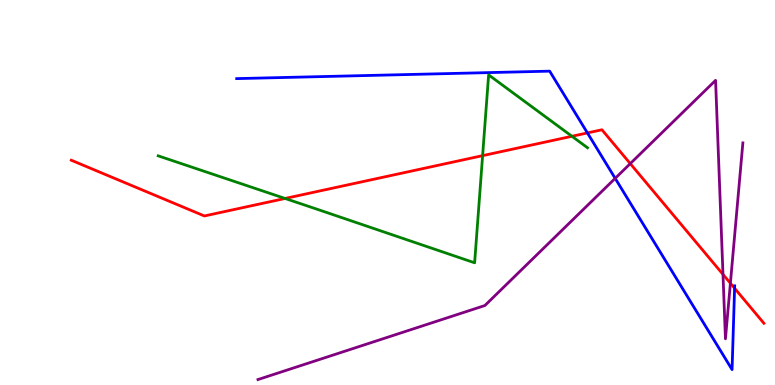[{'lines': ['blue', 'red'], 'intersections': [{'x': 7.58, 'y': 6.55}, {'x': 9.48, 'y': 2.51}]}, {'lines': ['green', 'red'], 'intersections': [{'x': 3.68, 'y': 4.85}, {'x': 6.23, 'y': 5.96}, {'x': 7.38, 'y': 6.46}]}, {'lines': ['purple', 'red'], 'intersections': [{'x': 8.13, 'y': 5.75}, {'x': 9.33, 'y': 2.87}, {'x': 9.42, 'y': 2.64}]}, {'lines': ['blue', 'green'], 'intersections': []}, {'lines': ['blue', 'purple'], 'intersections': [{'x': 7.94, 'y': 5.37}]}, {'lines': ['green', 'purple'], 'intersections': []}]